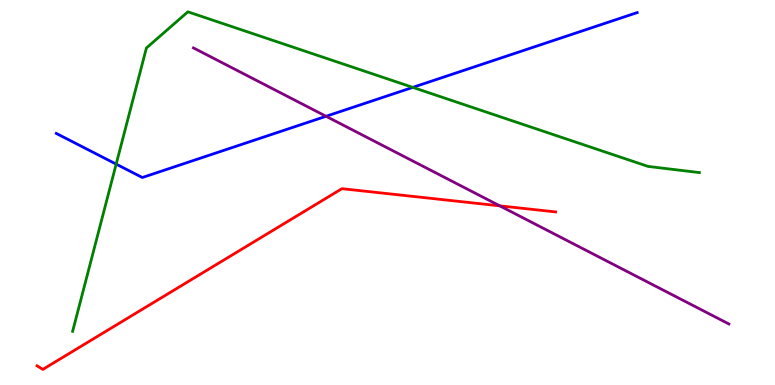[{'lines': ['blue', 'red'], 'intersections': []}, {'lines': ['green', 'red'], 'intersections': []}, {'lines': ['purple', 'red'], 'intersections': [{'x': 6.45, 'y': 4.65}]}, {'lines': ['blue', 'green'], 'intersections': [{'x': 1.5, 'y': 5.74}, {'x': 5.33, 'y': 7.73}]}, {'lines': ['blue', 'purple'], 'intersections': [{'x': 4.21, 'y': 6.98}]}, {'lines': ['green', 'purple'], 'intersections': []}]